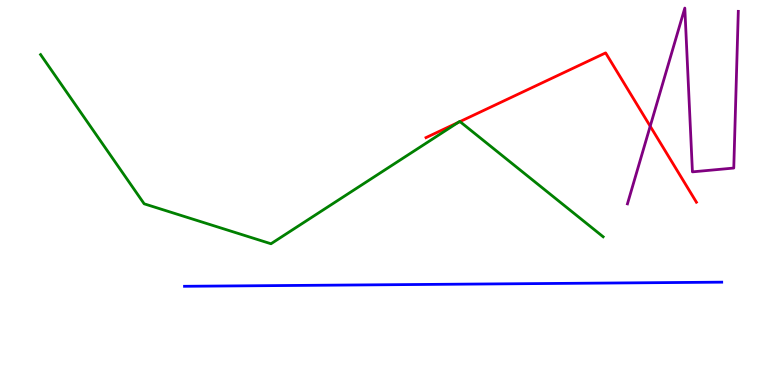[{'lines': ['blue', 'red'], 'intersections': []}, {'lines': ['green', 'red'], 'intersections': [{'x': 5.91, 'y': 6.82}, {'x': 5.94, 'y': 6.84}]}, {'lines': ['purple', 'red'], 'intersections': [{'x': 8.39, 'y': 6.72}]}, {'lines': ['blue', 'green'], 'intersections': []}, {'lines': ['blue', 'purple'], 'intersections': []}, {'lines': ['green', 'purple'], 'intersections': []}]